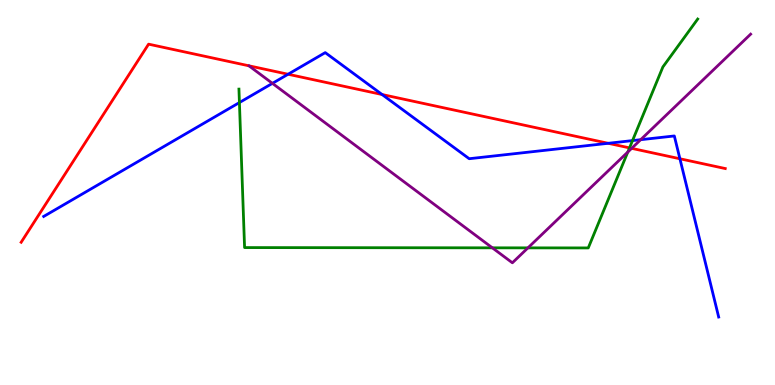[{'lines': ['blue', 'red'], 'intersections': [{'x': 3.72, 'y': 8.07}, {'x': 4.93, 'y': 7.54}, {'x': 7.85, 'y': 6.28}, {'x': 8.77, 'y': 5.88}]}, {'lines': ['green', 'red'], 'intersections': [{'x': 8.12, 'y': 6.16}]}, {'lines': ['purple', 'red'], 'intersections': [{'x': 8.15, 'y': 6.15}]}, {'lines': ['blue', 'green'], 'intersections': [{'x': 3.09, 'y': 7.34}, {'x': 8.16, 'y': 6.35}]}, {'lines': ['blue', 'purple'], 'intersections': [{'x': 3.52, 'y': 7.83}, {'x': 8.27, 'y': 6.37}]}, {'lines': ['green', 'purple'], 'intersections': [{'x': 6.35, 'y': 3.56}, {'x': 6.81, 'y': 3.56}, {'x': 8.1, 'y': 6.05}]}]